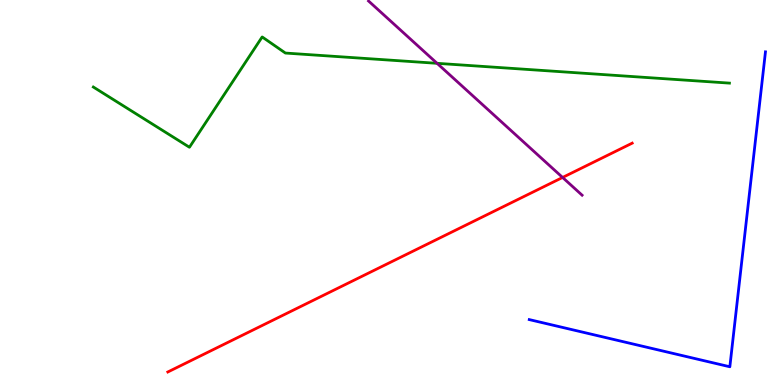[{'lines': ['blue', 'red'], 'intersections': []}, {'lines': ['green', 'red'], 'intersections': []}, {'lines': ['purple', 'red'], 'intersections': [{'x': 7.26, 'y': 5.39}]}, {'lines': ['blue', 'green'], 'intersections': []}, {'lines': ['blue', 'purple'], 'intersections': []}, {'lines': ['green', 'purple'], 'intersections': [{'x': 5.64, 'y': 8.36}]}]